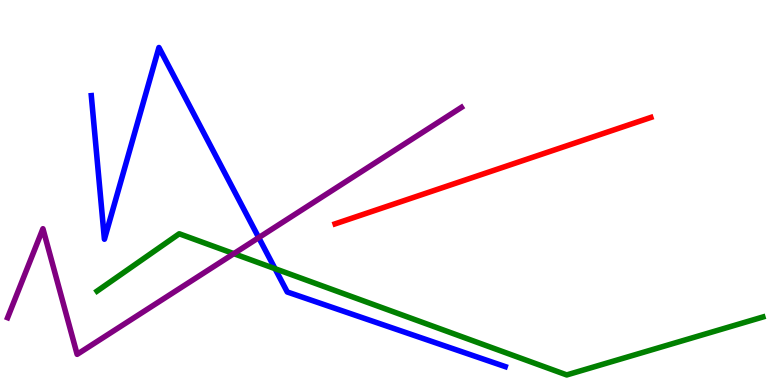[{'lines': ['blue', 'red'], 'intersections': []}, {'lines': ['green', 'red'], 'intersections': []}, {'lines': ['purple', 'red'], 'intersections': []}, {'lines': ['blue', 'green'], 'intersections': [{'x': 3.55, 'y': 3.02}]}, {'lines': ['blue', 'purple'], 'intersections': [{'x': 3.34, 'y': 3.83}]}, {'lines': ['green', 'purple'], 'intersections': [{'x': 3.02, 'y': 3.41}]}]